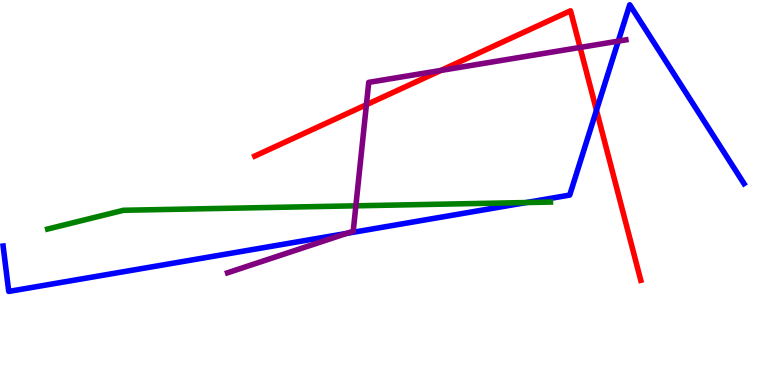[{'lines': ['blue', 'red'], 'intersections': [{'x': 7.7, 'y': 7.14}]}, {'lines': ['green', 'red'], 'intersections': []}, {'lines': ['purple', 'red'], 'intersections': [{'x': 4.73, 'y': 7.28}, {'x': 5.69, 'y': 8.17}, {'x': 7.48, 'y': 8.77}]}, {'lines': ['blue', 'green'], 'intersections': [{'x': 6.79, 'y': 4.74}]}, {'lines': ['blue', 'purple'], 'intersections': [{'x': 4.47, 'y': 3.94}, {'x': 7.98, 'y': 8.93}]}, {'lines': ['green', 'purple'], 'intersections': [{'x': 4.59, 'y': 4.65}]}]